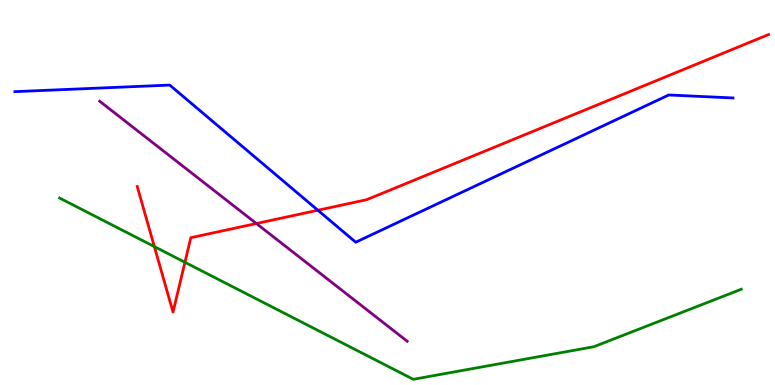[{'lines': ['blue', 'red'], 'intersections': [{'x': 4.1, 'y': 4.54}]}, {'lines': ['green', 'red'], 'intersections': [{'x': 1.99, 'y': 3.59}, {'x': 2.39, 'y': 3.19}]}, {'lines': ['purple', 'red'], 'intersections': [{'x': 3.31, 'y': 4.19}]}, {'lines': ['blue', 'green'], 'intersections': []}, {'lines': ['blue', 'purple'], 'intersections': []}, {'lines': ['green', 'purple'], 'intersections': []}]